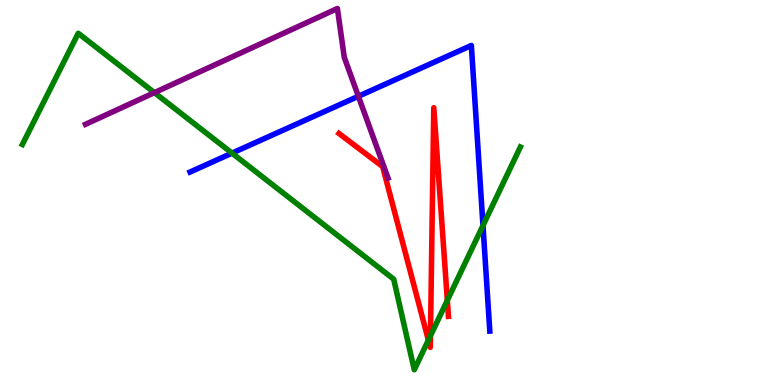[{'lines': ['blue', 'red'], 'intersections': []}, {'lines': ['green', 'red'], 'intersections': [{'x': 5.53, 'y': 1.17}, {'x': 5.55, 'y': 1.28}, {'x': 5.77, 'y': 2.2}]}, {'lines': ['purple', 'red'], 'intersections': []}, {'lines': ['blue', 'green'], 'intersections': [{'x': 2.99, 'y': 6.02}, {'x': 6.23, 'y': 4.14}]}, {'lines': ['blue', 'purple'], 'intersections': [{'x': 4.62, 'y': 7.5}]}, {'lines': ['green', 'purple'], 'intersections': [{'x': 1.99, 'y': 7.59}]}]